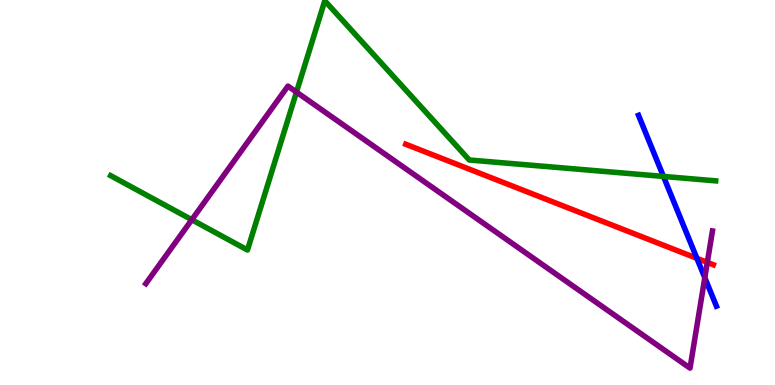[{'lines': ['blue', 'red'], 'intersections': [{'x': 8.99, 'y': 3.29}]}, {'lines': ['green', 'red'], 'intersections': []}, {'lines': ['purple', 'red'], 'intersections': [{'x': 9.13, 'y': 3.18}]}, {'lines': ['blue', 'green'], 'intersections': [{'x': 8.56, 'y': 5.42}]}, {'lines': ['blue', 'purple'], 'intersections': [{'x': 9.09, 'y': 2.79}]}, {'lines': ['green', 'purple'], 'intersections': [{'x': 2.47, 'y': 4.29}, {'x': 3.83, 'y': 7.61}]}]